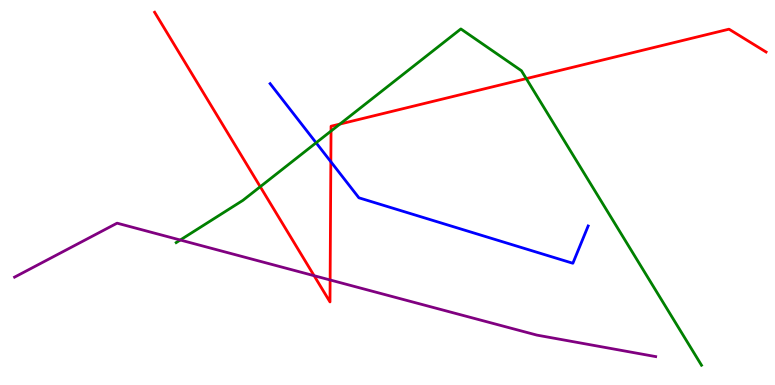[{'lines': ['blue', 'red'], 'intersections': [{'x': 4.27, 'y': 5.8}]}, {'lines': ['green', 'red'], 'intersections': [{'x': 3.36, 'y': 5.15}, {'x': 4.27, 'y': 6.6}, {'x': 4.39, 'y': 6.78}, {'x': 6.79, 'y': 7.96}]}, {'lines': ['purple', 'red'], 'intersections': [{'x': 4.05, 'y': 2.84}, {'x': 4.26, 'y': 2.73}]}, {'lines': ['blue', 'green'], 'intersections': [{'x': 4.08, 'y': 6.29}]}, {'lines': ['blue', 'purple'], 'intersections': []}, {'lines': ['green', 'purple'], 'intersections': [{'x': 2.33, 'y': 3.77}]}]